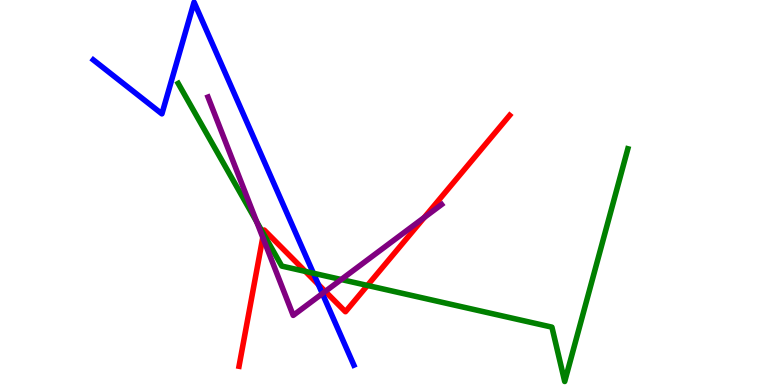[{'lines': ['blue', 'red'], 'intersections': [{'x': 4.11, 'y': 2.61}]}, {'lines': ['green', 'red'], 'intersections': [{'x': 3.4, 'y': 3.93}, {'x': 3.94, 'y': 2.95}, {'x': 4.74, 'y': 2.59}]}, {'lines': ['purple', 'red'], 'intersections': [{'x': 3.39, 'y': 3.83}, {'x': 4.2, 'y': 2.43}, {'x': 5.47, 'y': 4.35}]}, {'lines': ['blue', 'green'], 'intersections': [{'x': 4.04, 'y': 2.9}]}, {'lines': ['blue', 'purple'], 'intersections': [{'x': 4.16, 'y': 2.37}]}, {'lines': ['green', 'purple'], 'intersections': [{'x': 3.31, 'y': 4.24}, {'x': 4.4, 'y': 2.74}]}]